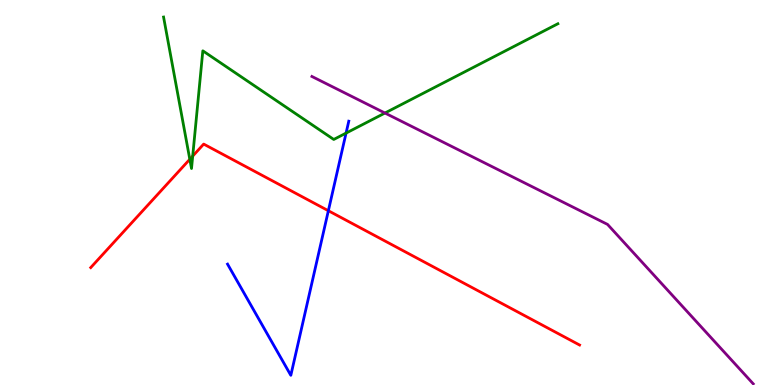[{'lines': ['blue', 'red'], 'intersections': [{'x': 4.24, 'y': 4.53}]}, {'lines': ['green', 'red'], 'intersections': [{'x': 2.45, 'y': 5.86}, {'x': 2.49, 'y': 5.95}]}, {'lines': ['purple', 'red'], 'intersections': []}, {'lines': ['blue', 'green'], 'intersections': [{'x': 4.47, 'y': 6.54}]}, {'lines': ['blue', 'purple'], 'intersections': []}, {'lines': ['green', 'purple'], 'intersections': [{'x': 4.97, 'y': 7.06}]}]